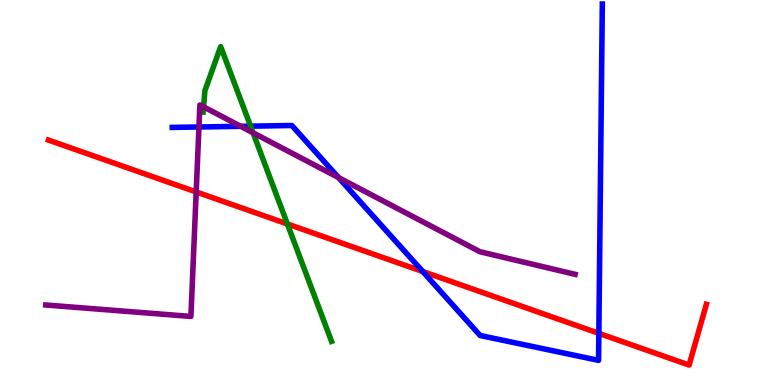[{'lines': ['blue', 'red'], 'intersections': [{'x': 5.45, 'y': 2.95}, {'x': 7.73, 'y': 1.34}]}, {'lines': ['green', 'red'], 'intersections': [{'x': 3.71, 'y': 4.18}]}, {'lines': ['purple', 'red'], 'intersections': [{'x': 2.53, 'y': 5.01}]}, {'lines': ['blue', 'green'], 'intersections': [{'x': 3.23, 'y': 6.72}]}, {'lines': ['blue', 'purple'], 'intersections': [{'x': 2.57, 'y': 6.7}, {'x': 3.11, 'y': 6.72}, {'x': 4.37, 'y': 5.39}]}, {'lines': ['green', 'purple'], 'intersections': [{'x': 2.63, 'y': 7.22}, {'x': 3.27, 'y': 6.55}]}]